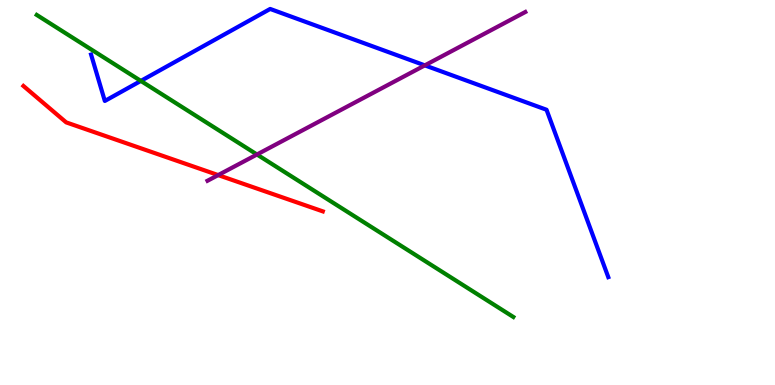[{'lines': ['blue', 'red'], 'intersections': []}, {'lines': ['green', 'red'], 'intersections': []}, {'lines': ['purple', 'red'], 'intersections': [{'x': 2.82, 'y': 5.45}]}, {'lines': ['blue', 'green'], 'intersections': [{'x': 1.82, 'y': 7.9}]}, {'lines': ['blue', 'purple'], 'intersections': [{'x': 5.48, 'y': 8.3}]}, {'lines': ['green', 'purple'], 'intersections': [{'x': 3.32, 'y': 5.99}]}]